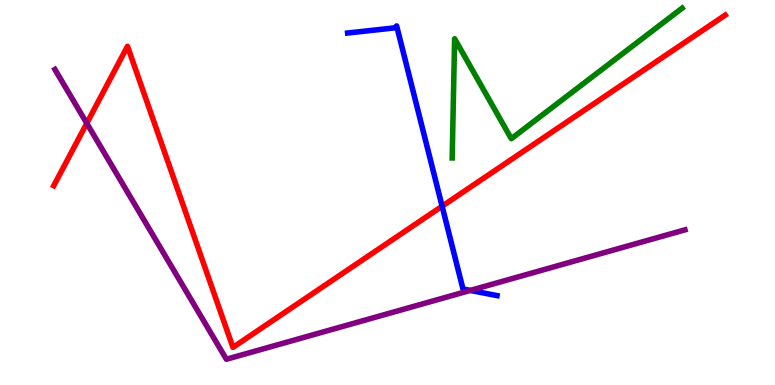[{'lines': ['blue', 'red'], 'intersections': [{'x': 5.7, 'y': 4.64}]}, {'lines': ['green', 'red'], 'intersections': []}, {'lines': ['purple', 'red'], 'intersections': [{'x': 1.12, 'y': 6.8}]}, {'lines': ['blue', 'green'], 'intersections': []}, {'lines': ['blue', 'purple'], 'intersections': [{'x': 6.07, 'y': 2.46}]}, {'lines': ['green', 'purple'], 'intersections': []}]